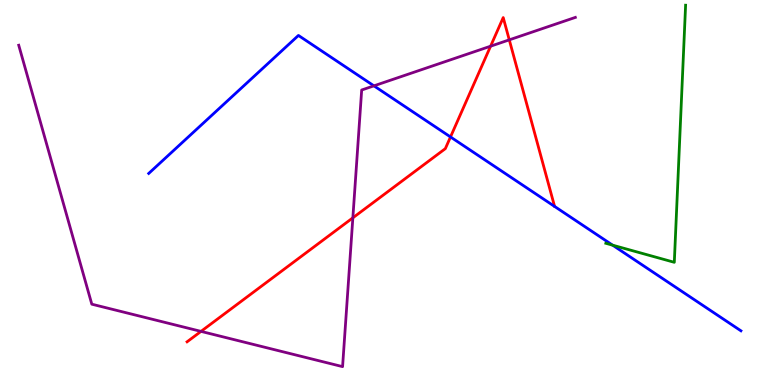[{'lines': ['blue', 'red'], 'intersections': [{'x': 5.81, 'y': 6.44}]}, {'lines': ['green', 'red'], 'intersections': []}, {'lines': ['purple', 'red'], 'intersections': [{'x': 2.59, 'y': 1.39}, {'x': 4.55, 'y': 4.34}, {'x': 6.33, 'y': 8.8}, {'x': 6.57, 'y': 8.96}]}, {'lines': ['blue', 'green'], 'intersections': [{'x': 7.91, 'y': 3.63}]}, {'lines': ['blue', 'purple'], 'intersections': [{'x': 4.82, 'y': 7.77}]}, {'lines': ['green', 'purple'], 'intersections': []}]